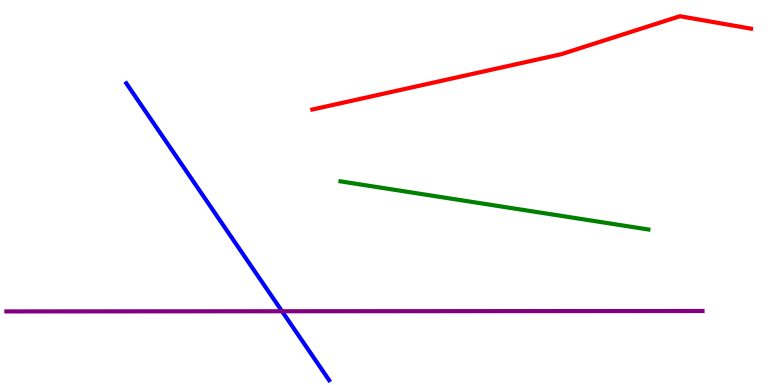[{'lines': ['blue', 'red'], 'intersections': []}, {'lines': ['green', 'red'], 'intersections': []}, {'lines': ['purple', 'red'], 'intersections': []}, {'lines': ['blue', 'green'], 'intersections': []}, {'lines': ['blue', 'purple'], 'intersections': [{'x': 3.64, 'y': 1.92}]}, {'lines': ['green', 'purple'], 'intersections': []}]